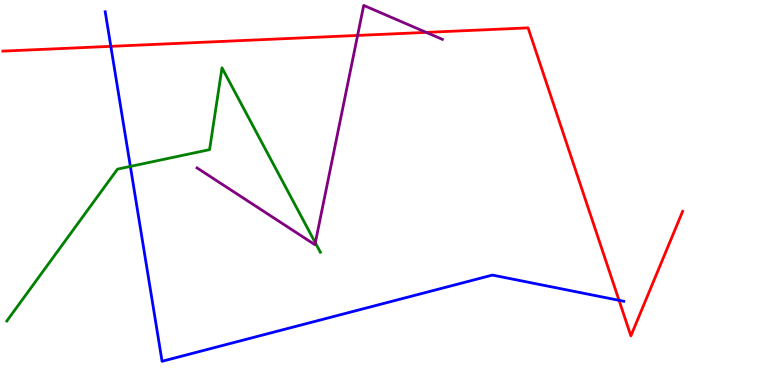[{'lines': ['blue', 'red'], 'intersections': [{'x': 1.43, 'y': 8.8}, {'x': 7.99, 'y': 2.2}]}, {'lines': ['green', 'red'], 'intersections': []}, {'lines': ['purple', 'red'], 'intersections': [{'x': 4.61, 'y': 9.08}, {'x': 5.5, 'y': 9.16}]}, {'lines': ['blue', 'green'], 'intersections': [{'x': 1.68, 'y': 5.68}]}, {'lines': ['blue', 'purple'], 'intersections': []}, {'lines': ['green', 'purple'], 'intersections': [{'x': 4.07, 'y': 3.69}]}]